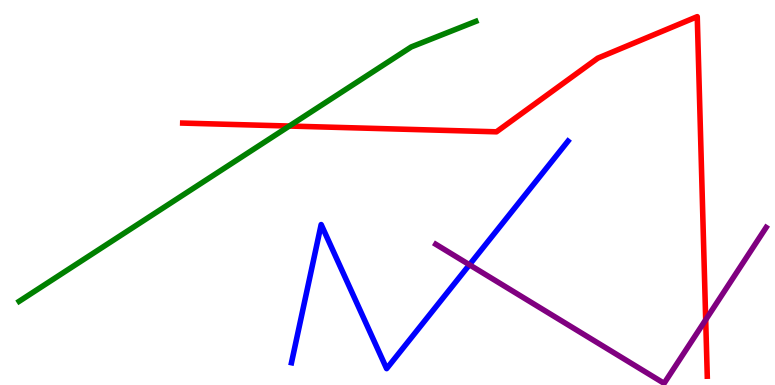[{'lines': ['blue', 'red'], 'intersections': []}, {'lines': ['green', 'red'], 'intersections': [{'x': 3.73, 'y': 6.73}]}, {'lines': ['purple', 'red'], 'intersections': [{'x': 9.11, 'y': 1.69}]}, {'lines': ['blue', 'green'], 'intersections': []}, {'lines': ['blue', 'purple'], 'intersections': [{'x': 6.06, 'y': 3.12}]}, {'lines': ['green', 'purple'], 'intersections': []}]